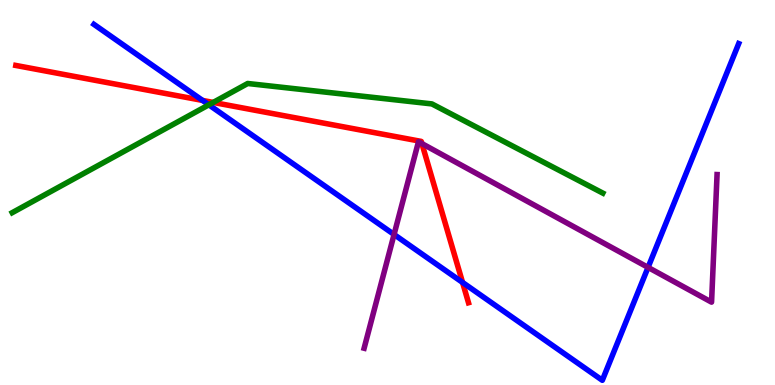[{'lines': ['blue', 'red'], 'intersections': [{'x': 2.61, 'y': 7.39}, {'x': 5.97, 'y': 2.66}]}, {'lines': ['green', 'red'], 'intersections': [{'x': 2.75, 'y': 7.34}]}, {'lines': ['purple', 'red'], 'intersections': [{'x': 5.44, 'y': 6.27}]}, {'lines': ['blue', 'green'], 'intersections': [{'x': 2.69, 'y': 7.28}]}, {'lines': ['blue', 'purple'], 'intersections': [{'x': 5.08, 'y': 3.91}, {'x': 8.36, 'y': 3.05}]}, {'lines': ['green', 'purple'], 'intersections': []}]